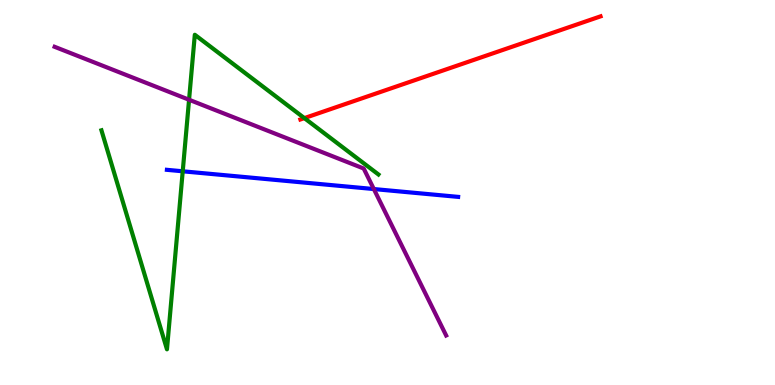[{'lines': ['blue', 'red'], 'intersections': []}, {'lines': ['green', 'red'], 'intersections': [{'x': 3.93, 'y': 6.93}]}, {'lines': ['purple', 'red'], 'intersections': []}, {'lines': ['blue', 'green'], 'intersections': [{'x': 2.36, 'y': 5.55}]}, {'lines': ['blue', 'purple'], 'intersections': [{'x': 4.82, 'y': 5.09}]}, {'lines': ['green', 'purple'], 'intersections': [{'x': 2.44, 'y': 7.41}]}]